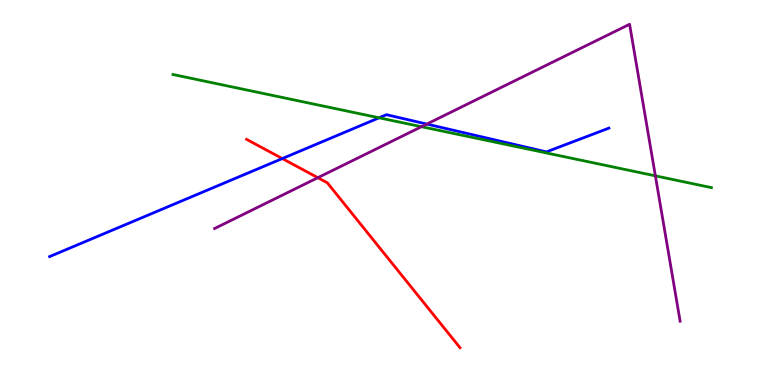[{'lines': ['blue', 'red'], 'intersections': [{'x': 3.64, 'y': 5.88}]}, {'lines': ['green', 'red'], 'intersections': []}, {'lines': ['purple', 'red'], 'intersections': [{'x': 4.1, 'y': 5.38}]}, {'lines': ['blue', 'green'], 'intersections': [{'x': 4.89, 'y': 6.94}]}, {'lines': ['blue', 'purple'], 'intersections': [{'x': 5.51, 'y': 6.78}]}, {'lines': ['green', 'purple'], 'intersections': [{'x': 5.44, 'y': 6.71}, {'x': 8.46, 'y': 5.43}]}]